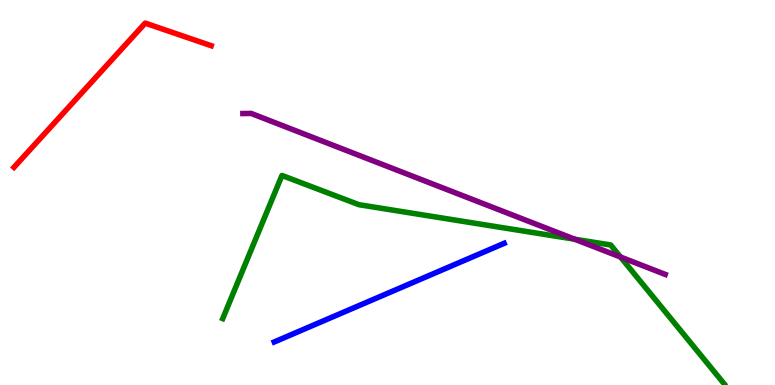[{'lines': ['blue', 'red'], 'intersections': []}, {'lines': ['green', 'red'], 'intersections': []}, {'lines': ['purple', 'red'], 'intersections': []}, {'lines': ['blue', 'green'], 'intersections': []}, {'lines': ['blue', 'purple'], 'intersections': []}, {'lines': ['green', 'purple'], 'intersections': [{'x': 7.42, 'y': 3.79}, {'x': 8.01, 'y': 3.32}]}]